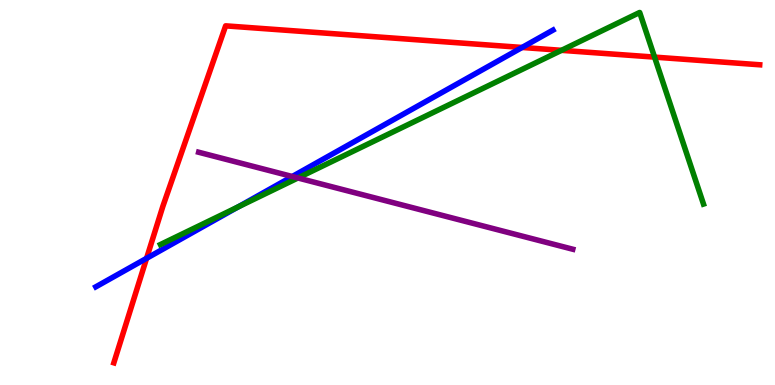[{'lines': ['blue', 'red'], 'intersections': [{'x': 1.89, 'y': 3.29}, {'x': 6.74, 'y': 8.77}]}, {'lines': ['green', 'red'], 'intersections': [{'x': 7.25, 'y': 8.69}, {'x': 8.45, 'y': 8.52}]}, {'lines': ['purple', 'red'], 'intersections': []}, {'lines': ['blue', 'green'], 'intersections': [{'x': 3.07, 'y': 4.63}]}, {'lines': ['blue', 'purple'], 'intersections': [{'x': 3.77, 'y': 5.42}]}, {'lines': ['green', 'purple'], 'intersections': [{'x': 3.84, 'y': 5.38}]}]